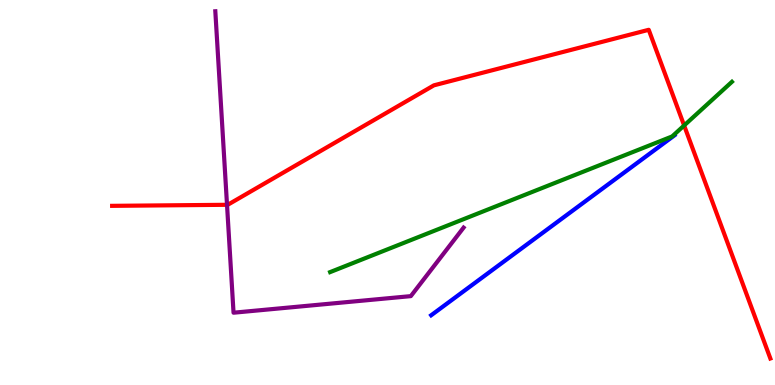[{'lines': ['blue', 'red'], 'intersections': []}, {'lines': ['green', 'red'], 'intersections': [{'x': 8.83, 'y': 6.74}]}, {'lines': ['purple', 'red'], 'intersections': [{'x': 2.93, 'y': 4.68}]}, {'lines': ['blue', 'green'], 'intersections': []}, {'lines': ['blue', 'purple'], 'intersections': []}, {'lines': ['green', 'purple'], 'intersections': []}]